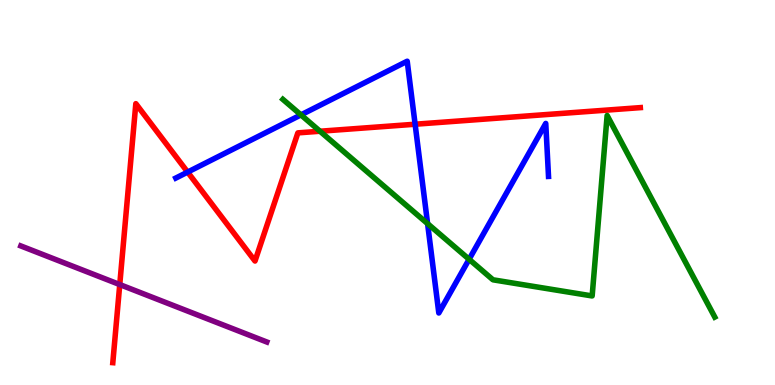[{'lines': ['blue', 'red'], 'intersections': [{'x': 2.42, 'y': 5.53}, {'x': 5.36, 'y': 6.77}]}, {'lines': ['green', 'red'], 'intersections': [{'x': 4.13, 'y': 6.59}]}, {'lines': ['purple', 'red'], 'intersections': [{'x': 1.55, 'y': 2.61}]}, {'lines': ['blue', 'green'], 'intersections': [{'x': 3.88, 'y': 7.02}, {'x': 5.52, 'y': 4.19}, {'x': 6.05, 'y': 3.27}]}, {'lines': ['blue', 'purple'], 'intersections': []}, {'lines': ['green', 'purple'], 'intersections': []}]